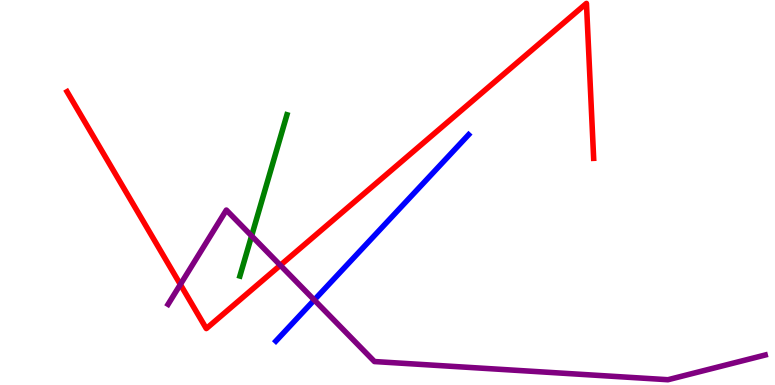[{'lines': ['blue', 'red'], 'intersections': []}, {'lines': ['green', 'red'], 'intersections': []}, {'lines': ['purple', 'red'], 'intersections': [{'x': 2.33, 'y': 2.61}, {'x': 3.62, 'y': 3.11}]}, {'lines': ['blue', 'green'], 'intersections': []}, {'lines': ['blue', 'purple'], 'intersections': [{'x': 4.06, 'y': 2.21}]}, {'lines': ['green', 'purple'], 'intersections': [{'x': 3.25, 'y': 3.87}]}]